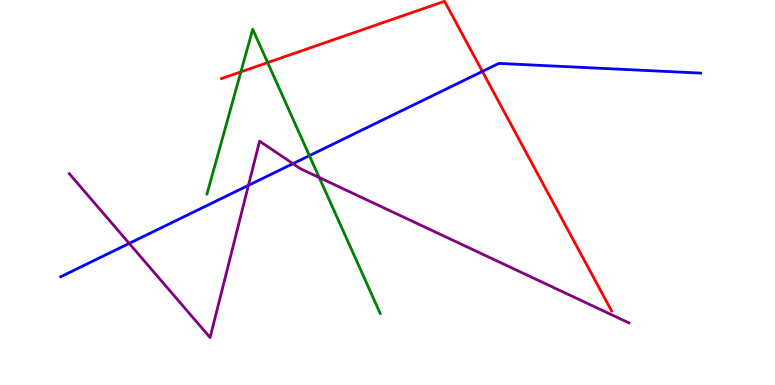[{'lines': ['blue', 'red'], 'intersections': [{'x': 6.22, 'y': 8.15}]}, {'lines': ['green', 'red'], 'intersections': [{'x': 3.11, 'y': 8.13}, {'x': 3.45, 'y': 8.37}]}, {'lines': ['purple', 'red'], 'intersections': []}, {'lines': ['blue', 'green'], 'intersections': [{'x': 3.99, 'y': 5.96}]}, {'lines': ['blue', 'purple'], 'intersections': [{'x': 1.67, 'y': 3.68}, {'x': 3.21, 'y': 5.19}, {'x': 3.78, 'y': 5.75}]}, {'lines': ['green', 'purple'], 'intersections': [{'x': 4.12, 'y': 5.39}]}]